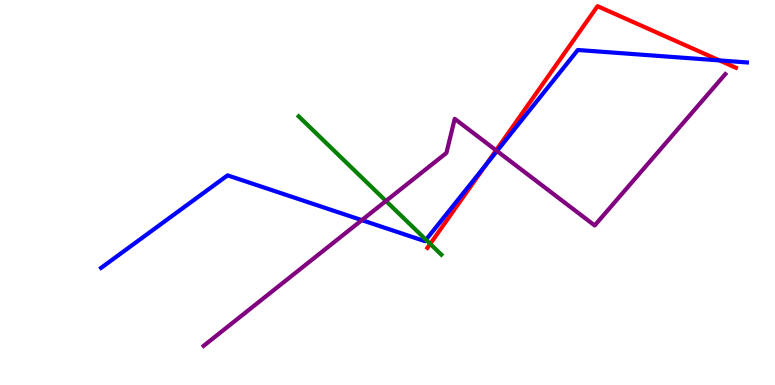[{'lines': ['blue', 'red'], 'intersections': [{'x': 6.26, 'y': 5.7}, {'x': 9.28, 'y': 8.43}]}, {'lines': ['green', 'red'], 'intersections': [{'x': 5.55, 'y': 3.67}]}, {'lines': ['purple', 'red'], 'intersections': [{'x': 6.4, 'y': 6.1}]}, {'lines': ['blue', 'green'], 'intersections': [{'x': 5.5, 'y': 3.77}]}, {'lines': ['blue', 'purple'], 'intersections': [{'x': 4.67, 'y': 4.28}, {'x': 6.41, 'y': 6.08}]}, {'lines': ['green', 'purple'], 'intersections': [{'x': 4.98, 'y': 4.78}]}]